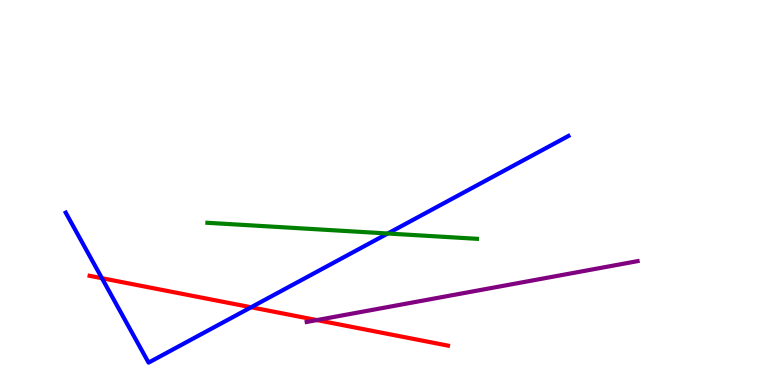[{'lines': ['blue', 'red'], 'intersections': [{'x': 1.32, 'y': 2.77}, {'x': 3.24, 'y': 2.02}]}, {'lines': ['green', 'red'], 'intersections': []}, {'lines': ['purple', 'red'], 'intersections': [{'x': 4.09, 'y': 1.69}]}, {'lines': ['blue', 'green'], 'intersections': [{'x': 5.0, 'y': 3.93}]}, {'lines': ['blue', 'purple'], 'intersections': []}, {'lines': ['green', 'purple'], 'intersections': []}]